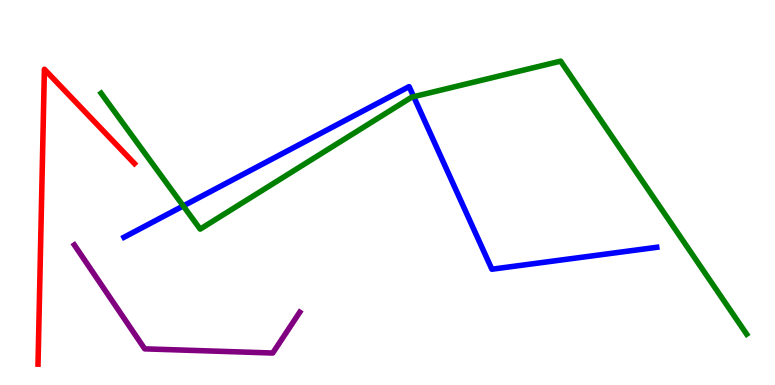[{'lines': ['blue', 'red'], 'intersections': []}, {'lines': ['green', 'red'], 'intersections': []}, {'lines': ['purple', 'red'], 'intersections': []}, {'lines': ['blue', 'green'], 'intersections': [{'x': 2.36, 'y': 4.65}, {'x': 5.34, 'y': 7.49}]}, {'lines': ['blue', 'purple'], 'intersections': []}, {'lines': ['green', 'purple'], 'intersections': []}]